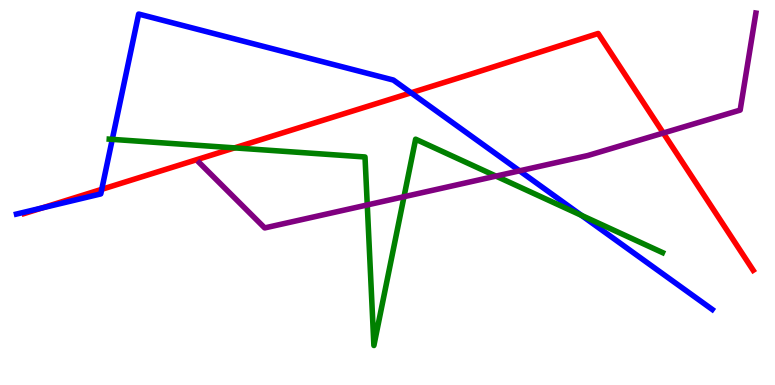[{'lines': ['blue', 'red'], 'intersections': [{'x': 0.544, 'y': 4.6}, {'x': 1.31, 'y': 5.08}, {'x': 5.3, 'y': 7.59}]}, {'lines': ['green', 'red'], 'intersections': [{'x': 3.03, 'y': 6.16}]}, {'lines': ['purple', 'red'], 'intersections': [{'x': 8.56, 'y': 6.55}]}, {'lines': ['blue', 'green'], 'intersections': [{'x': 1.45, 'y': 6.38}, {'x': 7.5, 'y': 4.41}]}, {'lines': ['blue', 'purple'], 'intersections': [{'x': 6.7, 'y': 5.56}]}, {'lines': ['green', 'purple'], 'intersections': [{'x': 4.74, 'y': 4.68}, {'x': 5.21, 'y': 4.89}, {'x': 6.4, 'y': 5.43}]}]